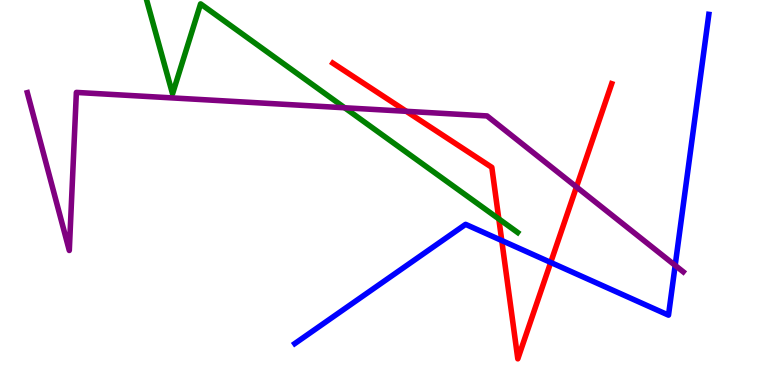[{'lines': ['blue', 'red'], 'intersections': [{'x': 6.47, 'y': 3.75}, {'x': 7.11, 'y': 3.18}]}, {'lines': ['green', 'red'], 'intersections': [{'x': 6.44, 'y': 4.31}]}, {'lines': ['purple', 'red'], 'intersections': [{'x': 5.24, 'y': 7.11}, {'x': 7.44, 'y': 5.14}]}, {'lines': ['blue', 'green'], 'intersections': []}, {'lines': ['blue', 'purple'], 'intersections': [{'x': 8.71, 'y': 3.11}]}, {'lines': ['green', 'purple'], 'intersections': [{'x': 4.45, 'y': 7.2}]}]